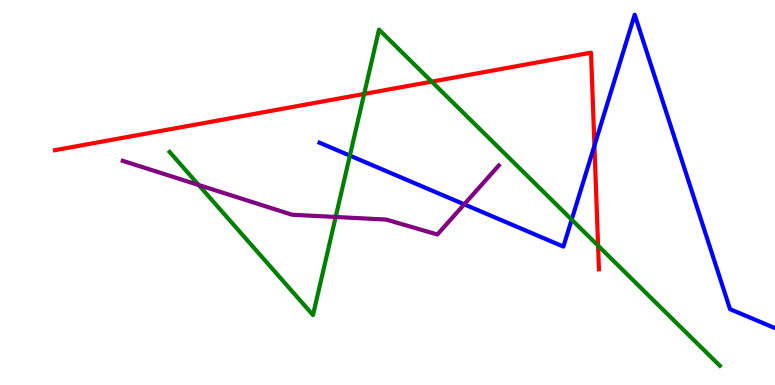[{'lines': ['blue', 'red'], 'intersections': [{'x': 7.67, 'y': 6.22}]}, {'lines': ['green', 'red'], 'intersections': [{'x': 4.7, 'y': 7.56}, {'x': 5.57, 'y': 7.88}, {'x': 7.72, 'y': 3.62}]}, {'lines': ['purple', 'red'], 'intersections': []}, {'lines': ['blue', 'green'], 'intersections': [{'x': 4.51, 'y': 5.96}, {'x': 7.38, 'y': 4.3}]}, {'lines': ['blue', 'purple'], 'intersections': [{'x': 5.99, 'y': 4.69}]}, {'lines': ['green', 'purple'], 'intersections': [{'x': 2.56, 'y': 5.19}, {'x': 4.33, 'y': 4.36}]}]